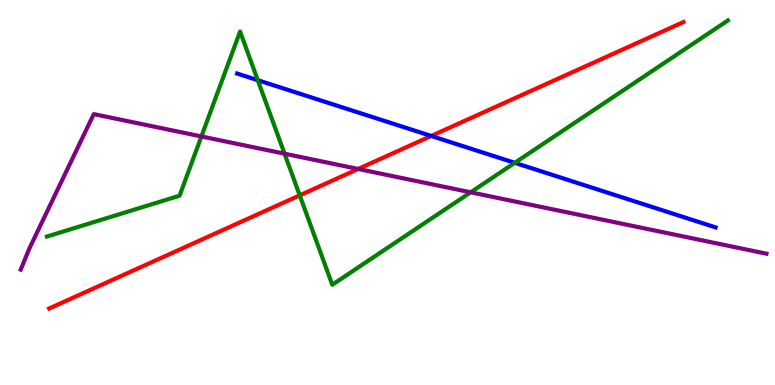[{'lines': ['blue', 'red'], 'intersections': [{'x': 5.56, 'y': 6.47}]}, {'lines': ['green', 'red'], 'intersections': [{'x': 3.87, 'y': 4.93}]}, {'lines': ['purple', 'red'], 'intersections': [{'x': 4.62, 'y': 5.61}]}, {'lines': ['blue', 'green'], 'intersections': [{'x': 3.33, 'y': 7.92}, {'x': 6.64, 'y': 5.77}]}, {'lines': ['blue', 'purple'], 'intersections': []}, {'lines': ['green', 'purple'], 'intersections': [{'x': 2.6, 'y': 6.46}, {'x': 3.67, 'y': 6.01}, {'x': 6.07, 'y': 5.0}]}]